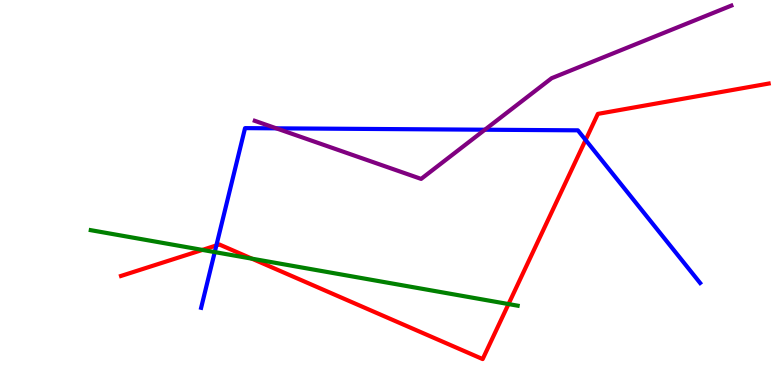[{'lines': ['blue', 'red'], 'intersections': [{'x': 2.79, 'y': 3.62}, {'x': 7.56, 'y': 6.36}]}, {'lines': ['green', 'red'], 'intersections': [{'x': 2.61, 'y': 3.51}, {'x': 3.25, 'y': 3.28}, {'x': 6.56, 'y': 2.1}]}, {'lines': ['purple', 'red'], 'intersections': []}, {'lines': ['blue', 'green'], 'intersections': [{'x': 2.77, 'y': 3.45}]}, {'lines': ['blue', 'purple'], 'intersections': [{'x': 3.57, 'y': 6.67}, {'x': 6.26, 'y': 6.63}]}, {'lines': ['green', 'purple'], 'intersections': []}]